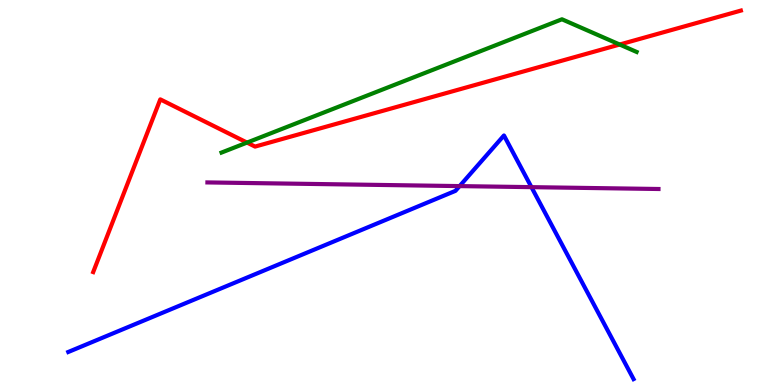[{'lines': ['blue', 'red'], 'intersections': []}, {'lines': ['green', 'red'], 'intersections': [{'x': 3.19, 'y': 6.3}, {'x': 8.0, 'y': 8.84}]}, {'lines': ['purple', 'red'], 'intersections': []}, {'lines': ['blue', 'green'], 'intersections': []}, {'lines': ['blue', 'purple'], 'intersections': [{'x': 5.93, 'y': 5.17}, {'x': 6.86, 'y': 5.14}]}, {'lines': ['green', 'purple'], 'intersections': []}]